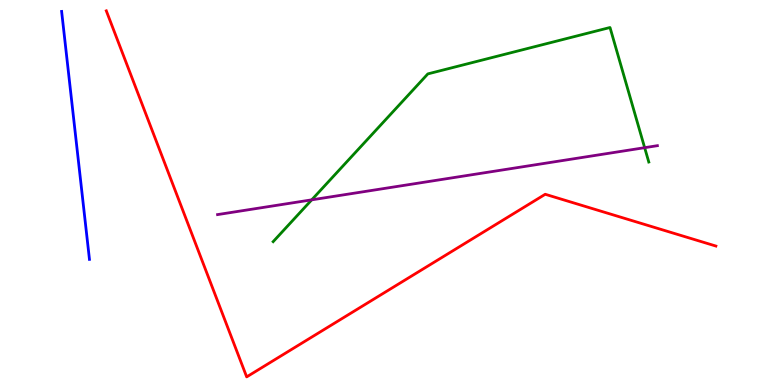[{'lines': ['blue', 'red'], 'intersections': []}, {'lines': ['green', 'red'], 'intersections': []}, {'lines': ['purple', 'red'], 'intersections': []}, {'lines': ['blue', 'green'], 'intersections': []}, {'lines': ['blue', 'purple'], 'intersections': []}, {'lines': ['green', 'purple'], 'intersections': [{'x': 4.02, 'y': 4.81}, {'x': 8.32, 'y': 6.16}]}]